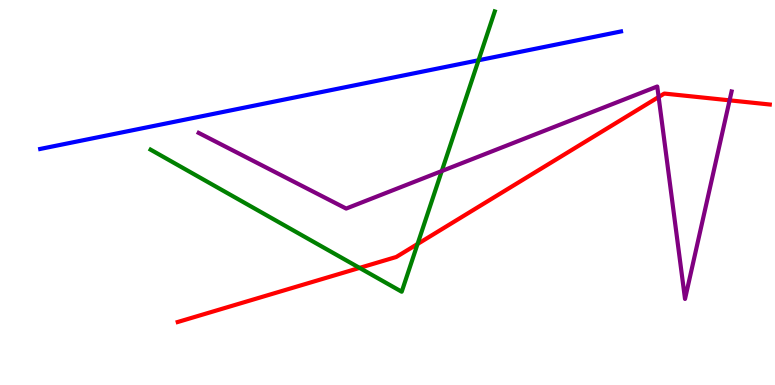[{'lines': ['blue', 'red'], 'intersections': []}, {'lines': ['green', 'red'], 'intersections': [{'x': 4.64, 'y': 3.04}, {'x': 5.39, 'y': 3.66}]}, {'lines': ['purple', 'red'], 'intersections': [{'x': 8.5, 'y': 7.48}, {'x': 9.41, 'y': 7.39}]}, {'lines': ['blue', 'green'], 'intersections': [{'x': 6.17, 'y': 8.43}]}, {'lines': ['blue', 'purple'], 'intersections': []}, {'lines': ['green', 'purple'], 'intersections': [{'x': 5.7, 'y': 5.56}]}]